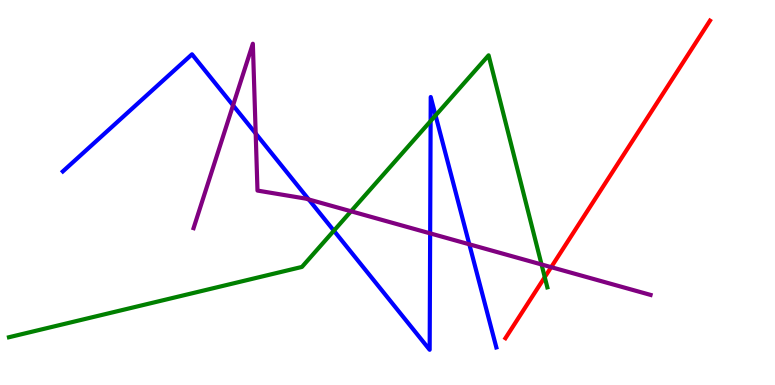[{'lines': ['blue', 'red'], 'intersections': []}, {'lines': ['green', 'red'], 'intersections': [{'x': 7.03, 'y': 2.8}]}, {'lines': ['purple', 'red'], 'intersections': [{'x': 7.11, 'y': 3.06}]}, {'lines': ['blue', 'green'], 'intersections': [{'x': 4.31, 'y': 4.01}, {'x': 5.56, 'y': 6.86}, {'x': 5.62, 'y': 7.0}]}, {'lines': ['blue', 'purple'], 'intersections': [{'x': 3.01, 'y': 7.26}, {'x': 3.3, 'y': 6.53}, {'x': 3.98, 'y': 4.82}, {'x': 5.55, 'y': 3.94}, {'x': 6.06, 'y': 3.65}]}, {'lines': ['green', 'purple'], 'intersections': [{'x': 4.53, 'y': 4.51}, {'x': 6.99, 'y': 3.13}]}]